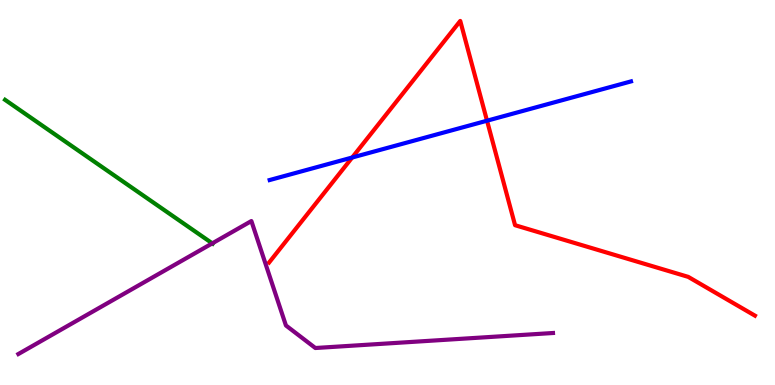[{'lines': ['blue', 'red'], 'intersections': [{'x': 4.54, 'y': 5.91}, {'x': 6.28, 'y': 6.86}]}, {'lines': ['green', 'red'], 'intersections': []}, {'lines': ['purple', 'red'], 'intersections': []}, {'lines': ['blue', 'green'], 'intersections': []}, {'lines': ['blue', 'purple'], 'intersections': []}, {'lines': ['green', 'purple'], 'intersections': [{'x': 2.74, 'y': 3.68}]}]